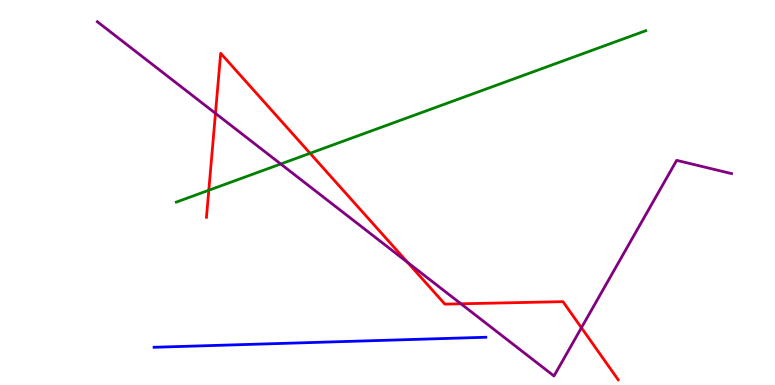[{'lines': ['blue', 'red'], 'intersections': []}, {'lines': ['green', 'red'], 'intersections': [{'x': 2.69, 'y': 5.06}, {'x': 4.0, 'y': 6.02}]}, {'lines': ['purple', 'red'], 'intersections': [{'x': 2.78, 'y': 7.06}, {'x': 5.26, 'y': 3.18}, {'x': 5.95, 'y': 2.11}, {'x': 7.5, 'y': 1.49}]}, {'lines': ['blue', 'green'], 'intersections': []}, {'lines': ['blue', 'purple'], 'intersections': []}, {'lines': ['green', 'purple'], 'intersections': [{'x': 3.62, 'y': 5.74}]}]